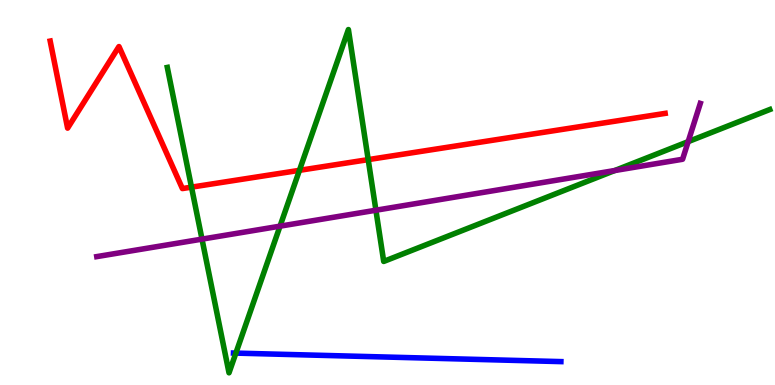[{'lines': ['blue', 'red'], 'intersections': []}, {'lines': ['green', 'red'], 'intersections': [{'x': 2.47, 'y': 5.14}, {'x': 3.86, 'y': 5.58}, {'x': 4.75, 'y': 5.85}]}, {'lines': ['purple', 'red'], 'intersections': []}, {'lines': ['blue', 'green'], 'intersections': [{'x': 3.04, 'y': 0.829}]}, {'lines': ['blue', 'purple'], 'intersections': []}, {'lines': ['green', 'purple'], 'intersections': [{'x': 2.61, 'y': 3.79}, {'x': 3.61, 'y': 4.13}, {'x': 4.85, 'y': 4.54}, {'x': 7.93, 'y': 5.57}, {'x': 8.88, 'y': 6.32}]}]